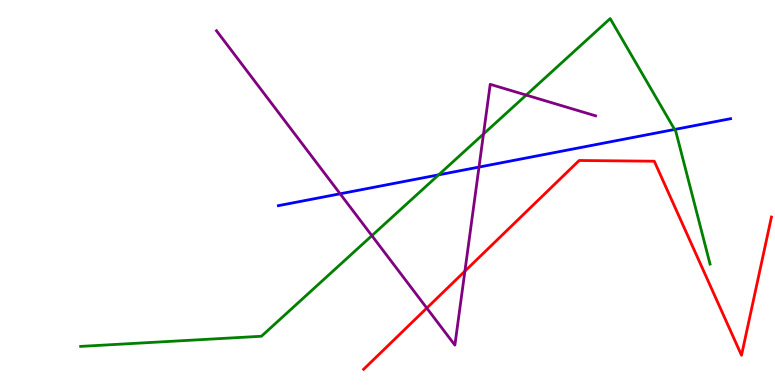[{'lines': ['blue', 'red'], 'intersections': []}, {'lines': ['green', 'red'], 'intersections': []}, {'lines': ['purple', 'red'], 'intersections': [{'x': 5.51, 'y': 2.0}, {'x': 6.0, 'y': 2.96}]}, {'lines': ['blue', 'green'], 'intersections': [{'x': 5.66, 'y': 5.46}, {'x': 8.7, 'y': 6.64}]}, {'lines': ['blue', 'purple'], 'intersections': [{'x': 4.39, 'y': 4.97}, {'x': 6.18, 'y': 5.66}]}, {'lines': ['green', 'purple'], 'intersections': [{'x': 4.8, 'y': 3.88}, {'x': 6.24, 'y': 6.52}, {'x': 6.79, 'y': 7.53}]}]